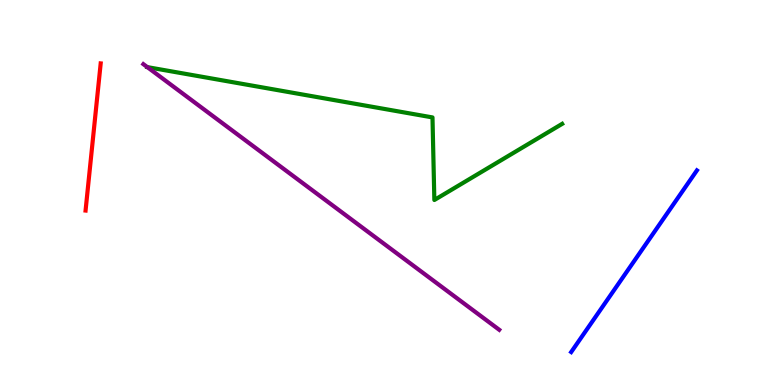[{'lines': ['blue', 'red'], 'intersections': []}, {'lines': ['green', 'red'], 'intersections': []}, {'lines': ['purple', 'red'], 'intersections': []}, {'lines': ['blue', 'green'], 'intersections': []}, {'lines': ['blue', 'purple'], 'intersections': []}, {'lines': ['green', 'purple'], 'intersections': [{'x': 1.9, 'y': 8.26}]}]